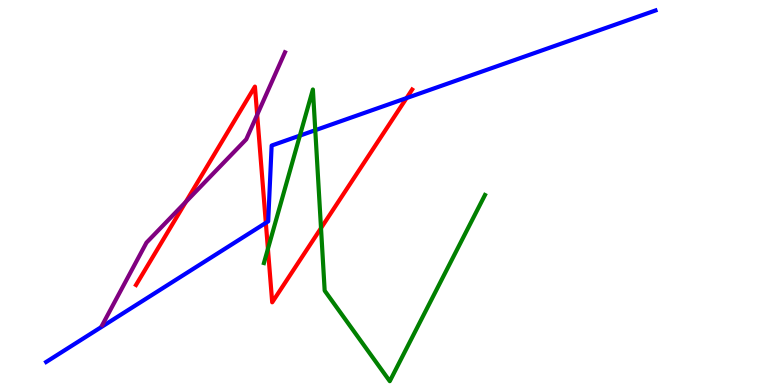[{'lines': ['blue', 'red'], 'intersections': [{'x': 3.43, 'y': 4.21}, {'x': 5.25, 'y': 7.45}]}, {'lines': ['green', 'red'], 'intersections': [{'x': 3.46, 'y': 3.54}, {'x': 4.14, 'y': 4.07}]}, {'lines': ['purple', 'red'], 'intersections': [{'x': 2.4, 'y': 4.76}, {'x': 3.32, 'y': 7.02}]}, {'lines': ['blue', 'green'], 'intersections': [{'x': 3.87, 'y': 6.48}, {'x': 4.07, 'y': 6.62}]}, {'lines': ['blue', 'purple'], 'intersections': []}, {'lines': ['green', 'purple'], 'intersections': []}]